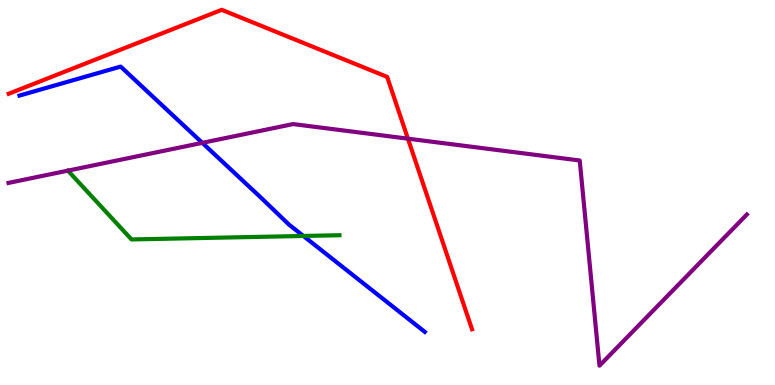[{'lines': ['blue', 'red'], 'intersections': []}, {'lines': ['green', 'red'], 'intersections': []}, {'lines': ['purple', 'red'], 'intersections': [{'x': 5.26, 'y': 6.4}]}, {'lines': ['blue', 'green'], 'intersections': [{'x': 3.91, 'y': 3.87}]}, {'lines': ['blue', 'purple'], 'intersections': [{'x': 2.61, 'y': 6.29}]}, {'lines': ['green', 'purple'], 'intersections': []}]